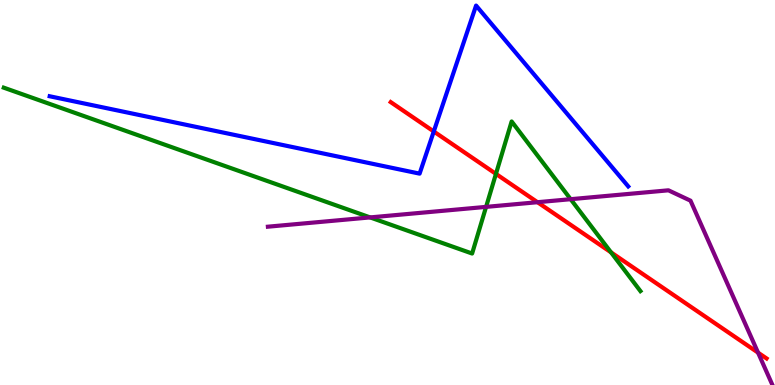[{'lines': ['blue', 'red'], 'intersections': [{'x': 5.6, 'y': 6.59}]}, {'lines': ['green', 'red'], 'intersections': [{'x': 6.4, 'y': 5.48}, {'x': 7.88, 'y': 3.45}]}, {'lines': ['purple', 'red'], 'intersections': [{'x': 6.94, 'y': 4.75}, {'x': 9.78, 'y': 0.84}]}, {'lines': ['blue', 'green'], 'intersections': []}, {'lines': ['blue', 'purple'], 'intersections': []}, {'lines': ['green', 'purple'], 'intersections': [{'x': 4.78, 'y': 4.35}, {'x': 6.27, 'y': 4.63}, {'x': 7.36, 'y': 4.83}]}]